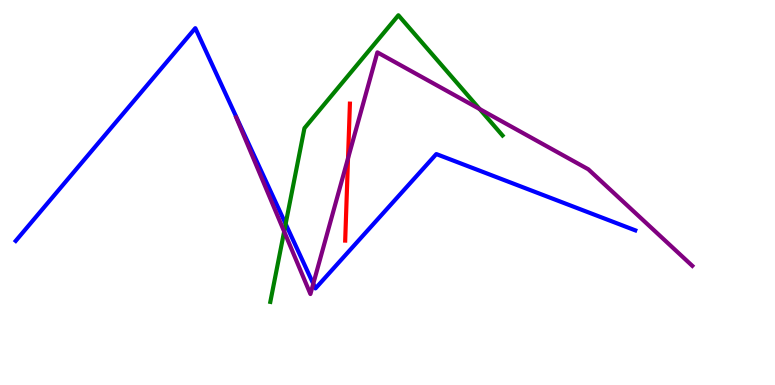[{'lines': ['blue', 'red'], 'intersections': []}, {'lines': ['green', 'red'], 'intersections': []}, {'lines': ['purple', 'red'], 'intersections': [{'x': 4.49, 'y': 5.89}]}, {'lines': ['blue', 'green'], 'intersections': [{'x': 3.69, 'y': 4.18}]}, {'lines': ['blue', 'purple'], 'intersections': [{'x': 4.04, 'y': 2.63}]}, {'lines': ['green', 'purple'], 'intersections': [{'x': 3.67, 'y': 3.99}, {'x': 6.19, 'y': 7.17}]}]